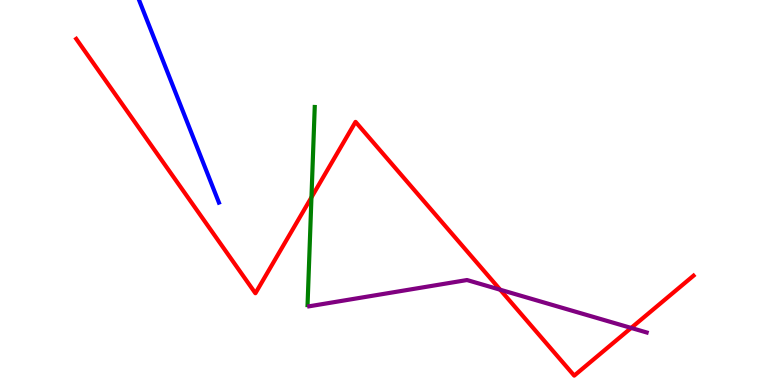[{'lines': ['blue', 'red'], 'intersections': []}, {'lines': ['green', 'red'], 'intersections': [{'x': 4.02, 'y': 4.87}]}, {'lines': ['purple', 'red'], 'intersections': [{'x': 6.45, 'y': 2.47}, {'x': 8.14, 'y': 1.48}]}, {'lines': ['blue', 'green'], 'intersections': []}, {'lines': ['blue', 'purple'], 'intersections': []}, {'lines': ['green', 'purple'], 'intersections': []}]